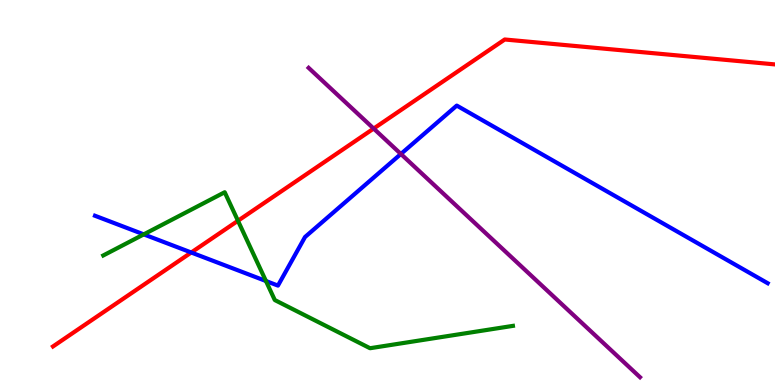[{'lines': ['blue', 'red'], 'intersections': [{'x': 2.47, 'y': 3.44}]}, {'lines': ['green', 'red'], 'intersections': [{'x': 3.07, 'y': 4.27}]}, {'lines': ['purple', 'red'], 'intersections': [{'x': 4.82, 'y': 6.66}]}, {'lines': ['blue', 'green'], 'intersections': [{'x': 1.85, 'y': 3.91}, {'x': 3.43, 'y': 2.7}]}, {'lines': ['blue', 'purple'], 'intersections': [{'x': 5.17, 'y': 6.0}]}, {'lines': ['green', 'purple'], 'intersections': []}]